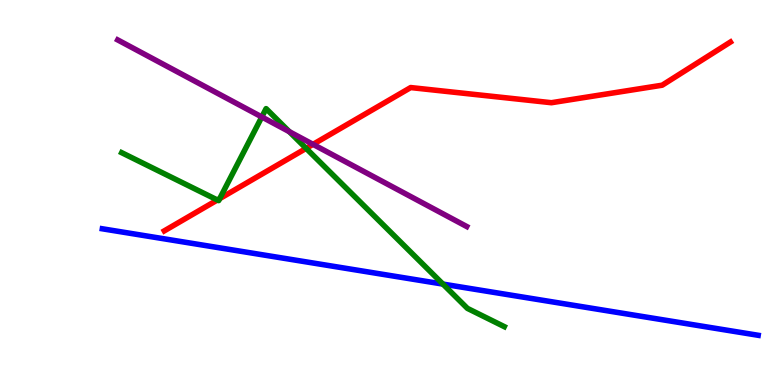[{'lines': ['blue', 'red'], 'intersections': []}, {'lines': ['green', 'red'], 'intersections': [{'x': 2.8, 'y': 4.81}, {'x': 2.83, 'y': 4.84}, {'x': 3.95, 'y': 6.15}]}, {'lines': ['purple', 'red'], 'intersections': [{'x': 4.04, 'y': 6.25}]}, {'lines': ['blue', 'green'], 'intersections': [{'x': 5.72, 'y': 2.62}]}, {'lines': ['blue', 'purple'], 'intersections': []}, {'lines': ['green', 'purple'], 'intersections': [{'x': 3.38, 'y': 6.96}, {'x': 3.73, 'y': 6.58}]}]